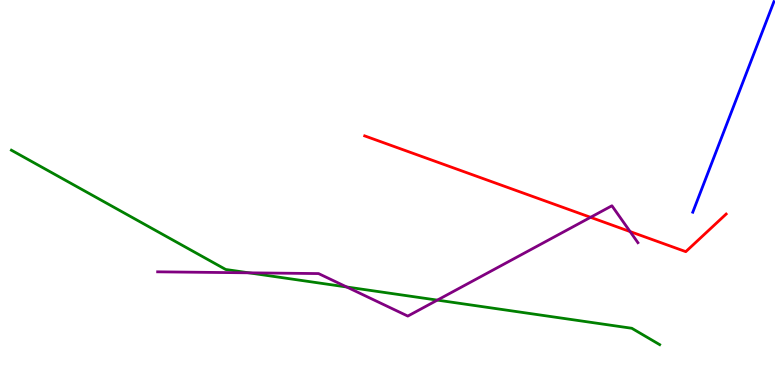[{'lines': ['blue', 'red'], 'intersections': []}, {'lines': ['green', 'red'], 'intersections': []}, {'lines': ['purple', 'red'], 'intersections': [{'x': 7.62, 'y': 4.36}, {'x': 8.13, 'y': 3.99}]}, {'lines': ['blue', 'green'], 'intersections': []}, {'lines': ['blue', 'purple'], 'intersections': []}, {'lines': ['green', 'purple'], 'intersections': [{'x': 3.21, 'y': 2.91}, {'x': 4.47, 'y': 2.55}, {'x': 5.64, 'y': 2.2}]}]